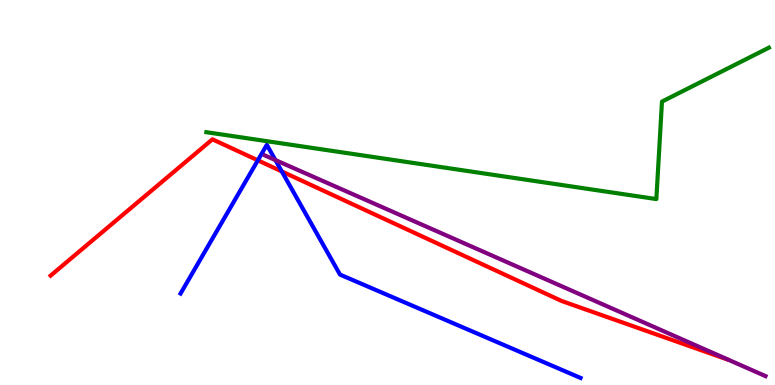[{'lines': ['blue', 'red'], 'intersections': [{'x': 3.33, 'y': 5.84}, {'x': 3.64, 'y': 5.55}]}, {'lines': ['green', 'red'], 'intersections': []}, {'lines': ['purple', 'red'], 'intersections': []}, {'lines': ['blue', 'green'], 'intersections': []}, {'lines': ['blue', 'purple'], 'intersections': [{'x': 3.55, 'y': 5.84}]}, {'lines': ['green', 'purple'], 'intersections': []}]